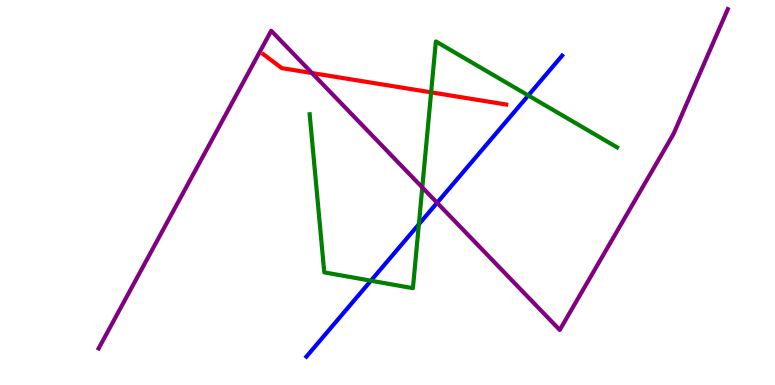[{'lines': ['blue', 'red'], 'intersections': []}, {'lines': ['green', 'red'], 'intersections': [{'x': 5.56, 'y': 7.6}]}, {'lines': ['purple', 'red'], 'intersections': [{'x': 4.03, 'y': 8.1}]}, {'lines': ['blue', 'green'], 'intersections': [{'x': 4.79, 'y': 2.71}, {'x': 5.4, 'y': 4.17}, {'x': 6.82, 'y': 7.52}]}, {'lines': ['blue', 'purple'], 'intersections': [{'x': 5.64, 'y': 4.73}]}, {'lines': ['green', 'purple'], 'intersections': [{'x': 5.45, 'y': 5.13}]}]